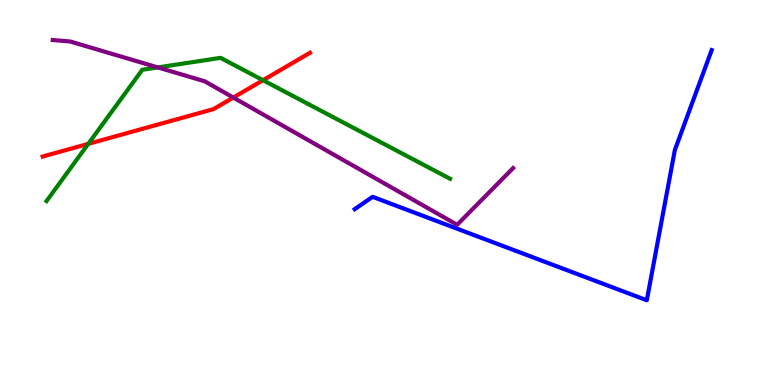[{'lines': ['blue', 'red'], 'intersections': []}, {'lines': ['green', 'red'], 'intersections': [{'x': 1.14, 'y': 6.26}, {'x': 3.39, 'y': 7.92}]}, {'lines': ['purple', 'red'], 'intersections': [{'x': 3.01, 'y': 7.47}]}, {'lines': ['blue', 'green'], 'intersections': []}, {'lines': ['blue', 'purple'], 'intersections': []}, {'lines': ['green', 'purple'], 'intersections': [{'x': 2.04, 'y': 8.25}]}]